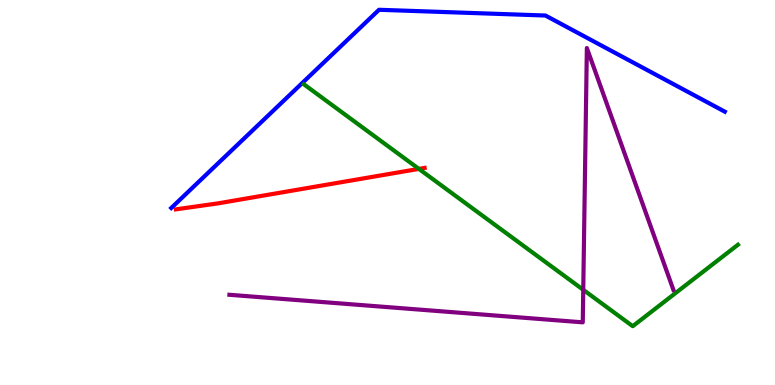[{'lines': ['blue', 'red'], 'intersections': []}, {'lines': ['green', 'red'], 'intersections': [{'x': 5.4, 'y': 5.61}]}, {'lines': ['purple', 'red'], 'intersections': []}, {'lines': ['blue', 'green'], 'intersections': []}, {'lines': ['blue', 'purple'], 'intersections': []}, {'lines': ['green', 'purple'], 'intersections': [{'x': 7.53, 'y': 2.47}]}]